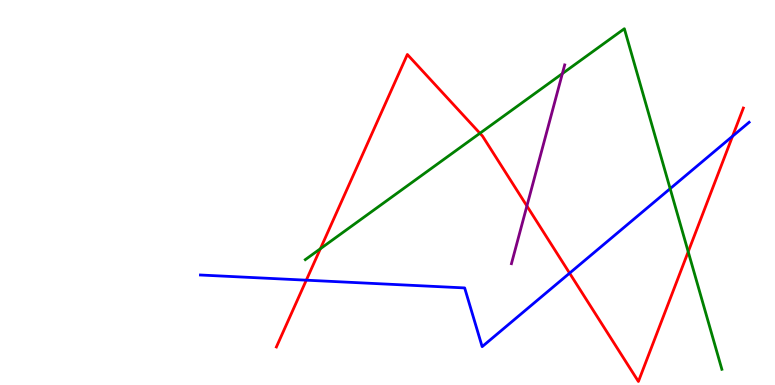[{'lines': ['blue', 'red'], 'intersections': [{'x': 3.95, 'y': 2.72}, {'x': 7.35, 'y': 2.9}, {'x': 9.45, 'y': 6.46}]}, {'lines': ['green', 'red'], 'intersections': [{'x': 4.13, 'y': 3.54}, {'x': 6.19, 'y': 6.54}, {'x': 8.88, 'y': 3.46}]}, {'lines': ['purple', 'red'], 'intersections': [{'x': 6.8, 'y': 4.65}]}, {'lines': ['blue', 'green'], 'intersections': [{'x': 8.65, 'y': 5.1}]}, {'lines': ['blue', 'purple'], 'intersections': []}, {'lines': ['green', 'purple'], 'intersections': [{'x': 7.26, 'y': 8.09}]}]